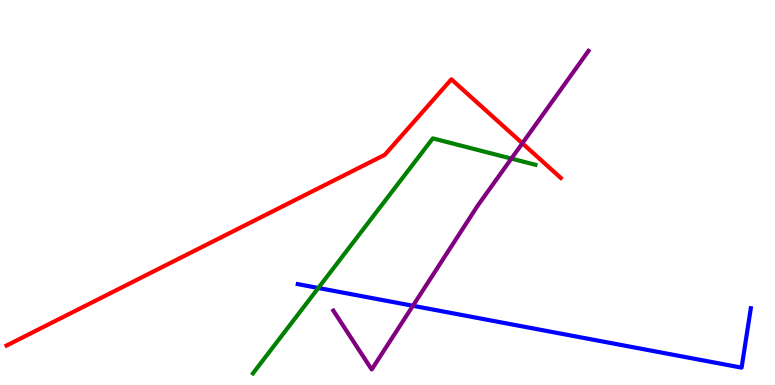[{'lines': ['blue', 'red'], 'intersections': []}, {'lines': ['green', 'red'], 'intersections': []}, {'lines': ['purple', 'red'], 'intersections': [{'x': 6.74, 'y': 6.28}]}, {'lines': ['blue', 'green'], 'intersections': [{'x': 4.11, 'y': 2.52}]}, {'lines': ['blue', 'purple'], 'intersections': [{'x': 5.33, 'y': 2.06}]}, {'lines': ['green', 'purple'], 'intersections': [{'x': 6.6, 'y': 5.88}]}]